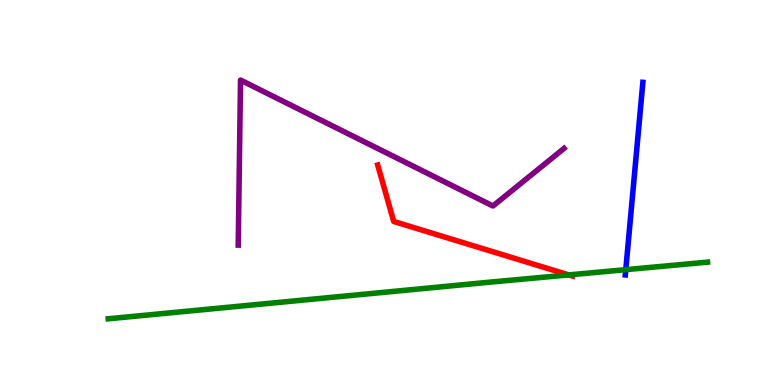[{'lines': ['blue', 'red'], 'intersections': []}, {'lines': ['green', 'red'], 'intersections': [{'x': 7.34, 'y': 2.86}]}, {'lines': ['purple', 'red'], 'intersections': []}, {'lines': ['blue', 'green'], 'intersections': [{'x': 8.07, 'y': 3.0}]}, {'lines': ['blue', 'purple'], 'intersections': []}, {'lines': ['green', 'purple'], 'intersections': []}]